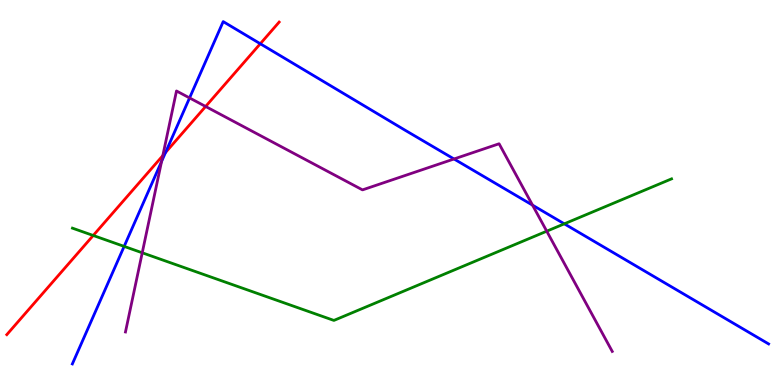[{'lines': ['blue', 'red'], 'intersections': [{'x': 2.14, 'y': 6.04}, {'x': 3.36, 'y': 8.86}]}, {'lines': ['green', 'red'], 'intersections': [{'x': 1.2, 'y': 3.88}]}, {'lines': ['purple', 'red'], 'intersections': [{'x': 2.1, 'y': 5.96}, {'x': 2.65, 'y': 7.23}]}, {'lines': ['blue', 'green'], 'intersections': [{'x': 1.6, 'y': 3.6}, {'x': 7.28, 'y': 4.19}]}, {'lines': ['blue', 'purple'], 'intersections': [{'x': 2.08, 'y': 5.81}, {'x': 2.45, 'y': 7.46}, {'x': 5.86, 'y': 5.87}, {'x': 6.87, 'y': 4.67}]}, {'lines': ['green', 'purple'], 'intersections': [{'x': 1.84, 'y': 3.43}, {'x': 7.05, 'y': 4.0}]}]